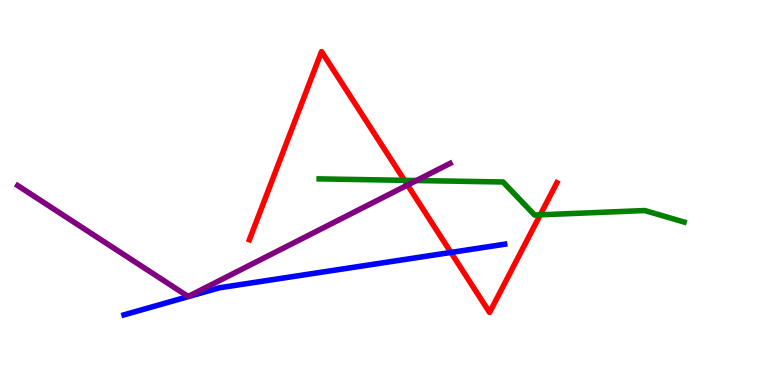[{'lines': ['blue', 'red'], 'intersections': [{'x': 5.82, 'y': 3.44}]}, {'lines': ['green', 'red'], 'intersections': [{'x': 5.22, 'y': 5.32}, {'x': 6.97, 'y': 4.42}]}, {'lines': ['purple', 'red'], 'intersections': [{'x': 5.26, 'y': 5.19}]}, {'lines': ['blue', 'green'], 'intersections': []}, {'lines': ['blue', 'purple'], 'intersections': []}, {'lines': ['green', 'purple'], 'intersections': [{'x': 5.37, 'y': 5.31}]}]